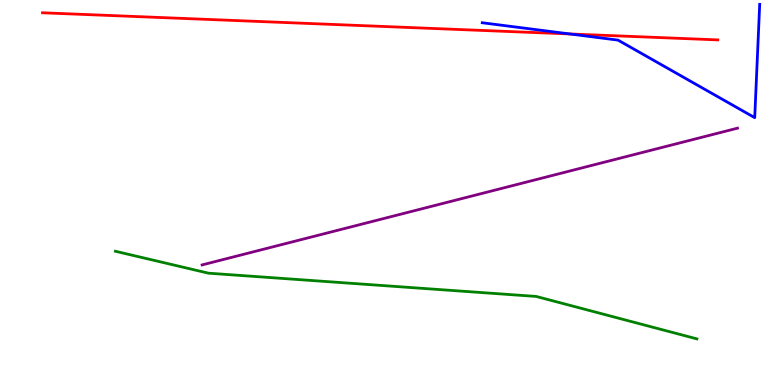[{'lines': ['blue', 'red'], 'intersections': [{'x': 7.35, 'y': 9.12}]}, {'lines': ['green', 'red'], 'intersections': []}, {'lines': ['purple', 'red'], 'intersections': []}, {'lines': ['blue', 'green'], 'intersections': []}, {'lines': ['blue', 'purple'], 'intersections': []}, {'lines': ['green', 'purple'], 'intersections': []}]